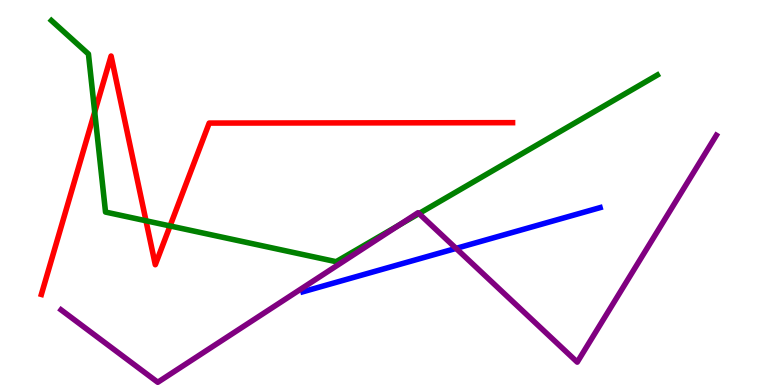[{'lines': ['blue', 'red'], 'intersections': []}, {'lines': ['green', 'red'], 'intersections': [{'x': 1.22, 'y': 7.09}, {'x': 1.88, 'y': 4.27}, {'x': 2.19, 'y': 4.13}]}, {'lines': ['purple', 'red'], 'intersections': []}, {'lines': ['blue', 'green'], 'intersections': []}, {'lines': ['blue', 'purple'], 'intersections': [{'x': 5.88, 'y': 3.55}]}, {'lines': ['green', 'purple'], 'intersections': [{'x': 5.15, 'y': 4.15}, {'x': 5.41, 'y': 4.45}]}]